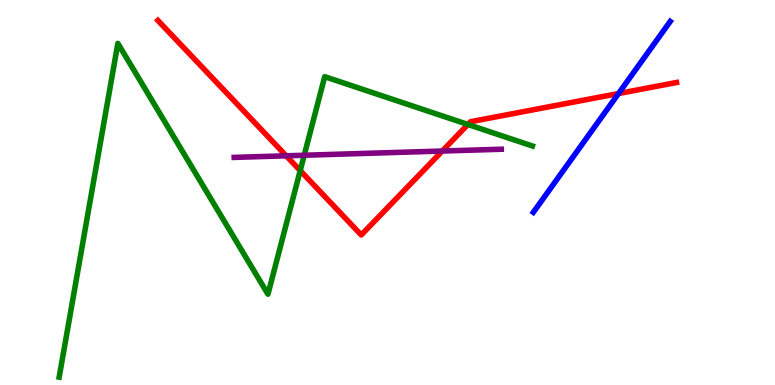[{'lines': ['blue', 'red'], 'intersections': [{'x': 7.98, 'y': 7.57}]}, {'lines': ['green', 'red'], 'intersections': [{'x': 3.87, 'y': 5.57}, {'x': 6.04, 'y': 6.77}]}, {'lines': ['purple', 'red'], 'intersections': [{'x': 3.69, 'y': 5.95}, {'x': 5.71, 'y': 6.08}]}, {'lines': ['blue', 'green'], 'intersections': []}, {'lines': ['blue', 'purple'], 'intersections': []}, {'lines': ['green', 'purple'], 'intersections': [{'x': 3.93, 'y': 5.97}]}]